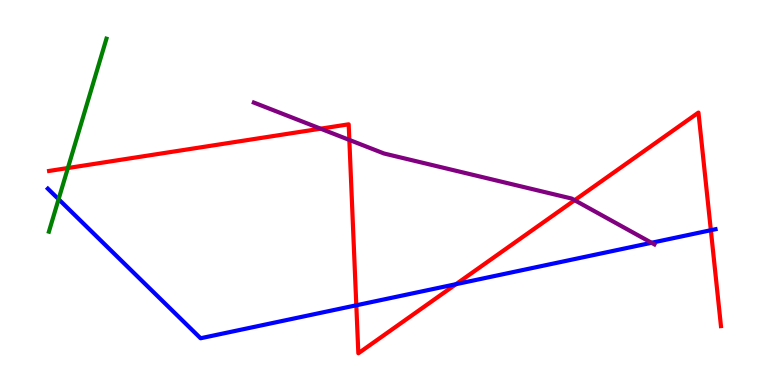[{'lines': ['blue', 'red'], 'intersections': [{'x': 4.6, 'y': 2.07}, {'x': 5.88, 'y': 2.62}, {'x': 9.17, 'y': 4.02}]}, {'lines': ['green', 'red'], 'intersections': [{'x': 0.876, 'y': 5.64}]}, {'lines': ['purple', 'red'], 'intersections': [{'x': 4.14, 'y': 6.66}, {'x': 4.51, 'y': 6.37}, {'x': 7.41, 'y': 4.8}]}, {'lines': ['blue', 'green'], 'intersections': [{'x': 0.756, 'y': 4.83}]}, {'lines': ['blue', 'purple'], 'intersections': [{'x': 8.41, 'y': 3.69}]}, {'lines': ['green', 'purple'], 'intersections': []}]